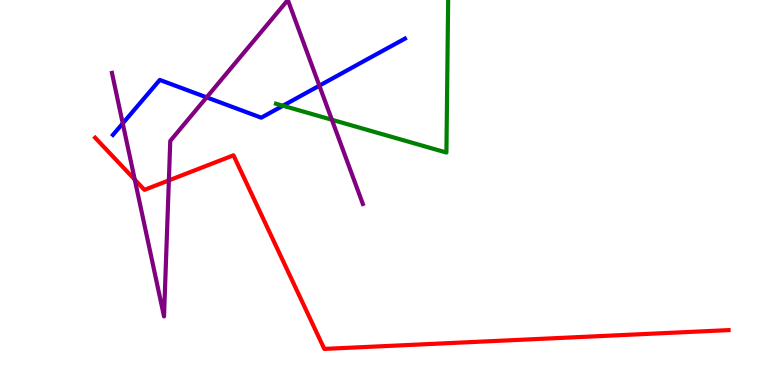[{'lines': ['blue', 'red'], 'intersections': []}, {'lines': ['green', 'red'], 'intersections': []}, {'lines': ['purple', 'red'], 'intersections': [{'x': 1.74, 'y': 5.33}, {'x': 2.18, 'y': 5.31}]}, {'lines': ['blue', 'green'], 'intersections': [{'x': 3.65, 'y': 7.25}]}, {'lines': ['blue', 'purple'], 'intersections': [{'x': 1.58, 'y': 6.8}, {'x': 2.67, 'y': 7.47}, {'x': 4.12, 'y': 7.77}]}, {'lines': ['green', 'purple'], 'intersections': [{'x': 4.28, 'y': 6.89}]}]